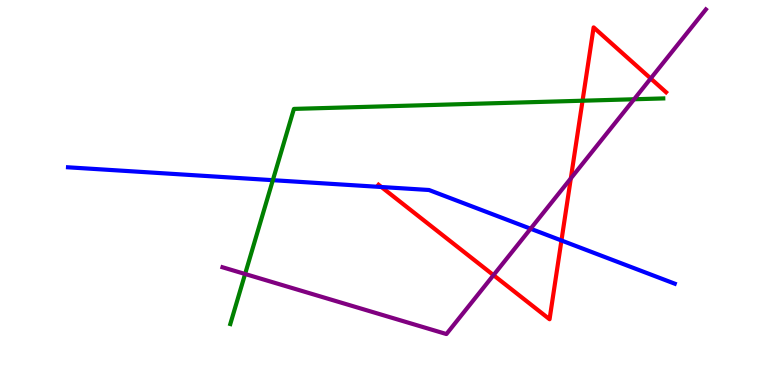[{'lines': ['blue', 'red'], 'intersections': [{'x': 4.92, 'y': 5.14}, {'x': 7.24, 'y': 3.75}]}, {'lines': ['green', 'red'], 'intersections': [{'x': 7.52, 'y': 7.38}]}, {'lines': ['purple', 'red'], 'intersections': [{'x': 6.37, 'y': 2.85}, {'x': 7.37, 'y': 5.37}, {'x': 8.4, 'y': 7.96}]}, {'lines': ['blue', 'green'], 'intersections': [{'x': 3.52, 'y': 5.32}]}, {'lines': ['blue', 'purple'], 'intersections': [{'x': 6.85, 'y': 4.06}]}, {'lines': ['green', 'purple'], 'intersections': [{'x': 3.16, 'y': 2.88}, {'x': 8.18, 'y': 7.42}]}]